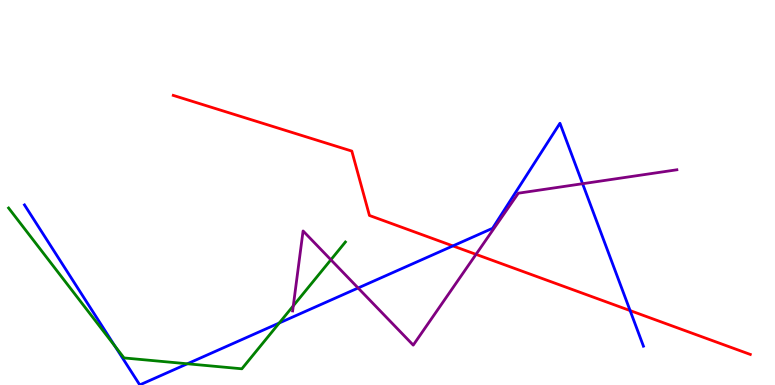[{'lines': ['blue', 'red'], 'intersections': [{'x': 5.84, 'y': 3.61}, {'x': 8.13, 'y': 1.93}]}, {'lines': ['green', 'red'], 'intersections': []}, {'lines': ['purple', 'red'], 'intersections': [{'x': 6.14, 'y': 3.39}]}, {'lines': ['blue', 'green'], 'intersections': [{'x': 1.48, 'y': 1.01}, {'x': 2.42, 'y': 0.551}, {'x': 3.6, 'y': 1.61}]}, {'lines': ['blue', 'purple'], 'intersections': [{'x': 4.62, 'y': 2.52}, {'x': 7.52, 'y': 5.23}]}, {'lines': ['green', 'purple'], 'intersections': [{'x': 3.78, 'y': 2.06}, {'x': 4.27, 'y': 3.25}]}]